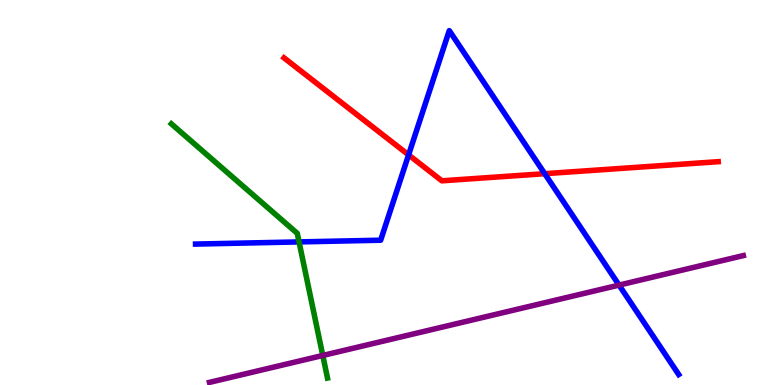[{'lines': ['blue', 'red'], 'intersections': [{'x': 5.27, 'y': 5.98}, {'x': 7.03, 'y': 5.49}]}, {'lines': ['green', 'red'], 'intersections': []}, {'lines': ['purple', 'red'], 'intersections': []}, {'lines': ['blue', 'green'], 'intersections': [{'x': 3.86, 'y': 3.72}]}, {'lines': ['blue', 'purple'], 'intersections': [{'x': 7.99, 'y': 2.59}]}, {'lines': ['green', 'purple'], 'intersections': [{'x': 4.16, 'y': 0.767}]}]